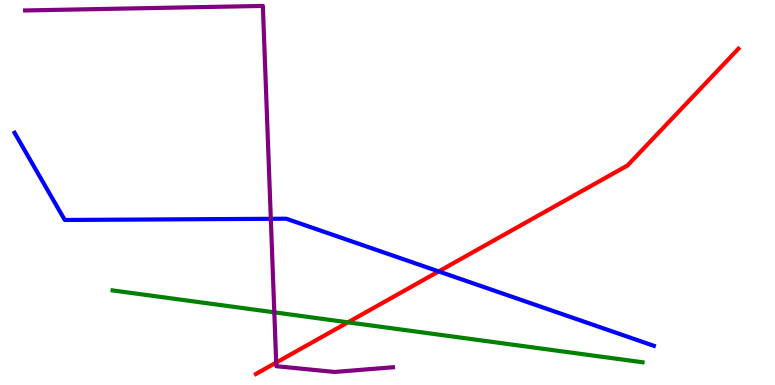[{'lines': ['blue', 'red'], 'intersections': [{'x': 5.66, 'y': 2.95}]}, {'lines': ['green', 'red'], 'intersections': [{'x': 4.49, 'y': 1.63}]}, {'lines': ['purple', 'red'], 'intersections': [{'x': 3.56, 'y': 0.582}]}, {'lines': ['blue', 'green'], 'intersections': []}, {'lines': ['blue', 'purple'], 'intersections': [{'x': 3.49, 'y': 4.32}]}, {'lines': ['green', 'purple'], 'intersections': [{'x': 3.54, 'y': 1.89}]}]